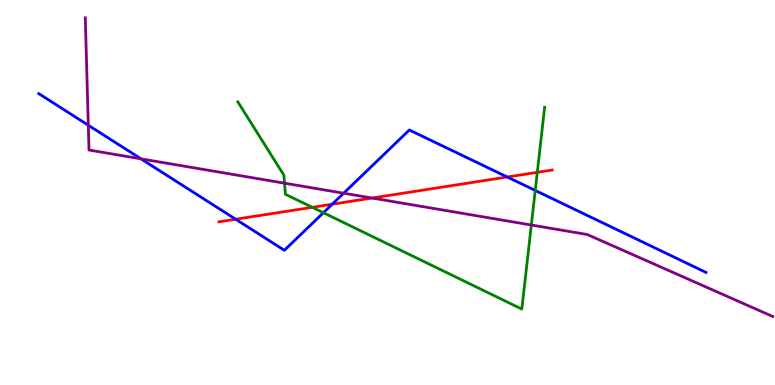[{'lines': ['blue', 'red'], 'intersections': [{'x': 3.04, 'y': 4.31}, {'x': 4.29, 'y': 4.7}, {'x': 6.55, 'y': 5.4}]}, {'lines': ['green', 'red'], 'intersections': [{'x': 4.03, 'y': 4.61}, {'x': 6.93, 'y': 5.52}]}, {'lines': ['purple', 'red'], 'intersections': [{'x': 4.8, 'y': 4.86}]}, {'lines': ['blue', 'green'], 'intersections': [{'x': 4.17, 'y': 4.47}, {'x': 6.91, 'y': 5.05}]}, {'lines': ['blue', 'purple'], 'intersections': [{'x': 1.14, 'y': 6.75}, {'x': 1.82, 'y': 5.87}, {'x': 4.43, 'y': 4.98}]}, {'lines': ['green', 'purple'], 'intersections': [{'x': 3.67, 'y': 5.24}, {'x': 6.86, 'y': 4.16}]}]